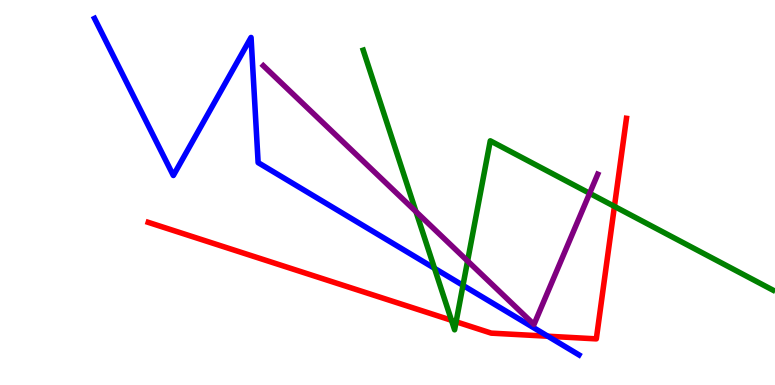[{'lines': ['blue', 'red'], 'intersections': [{'x': 7.07, 'y': 1.27}]}, {'lines': ['green', 'red'], 'intersections': [{'x': 5.83, 'y': 1.68}, {'x': 5.89, 'y': 1.64}, {'x': 7.93, 'y': 4.64}]}, {'lines': ['purple', 'red'], 'intersections': []}, {'lines': ['blue', 'green'], 'intersections': [{'x': 5.61, 'y': 3.03}, {'x': 5.97, 'y': 2.59}]}, {'lines': ['blue', 'purple'], 'intersections': []}, {'lines': ['green', 'purple'], 'intersections': [{'x': 5.37, 'y': 4.5}, {'x': 6.03, 'y': 3.22}, {'x': 7.61, 'y': 4.98}]}]